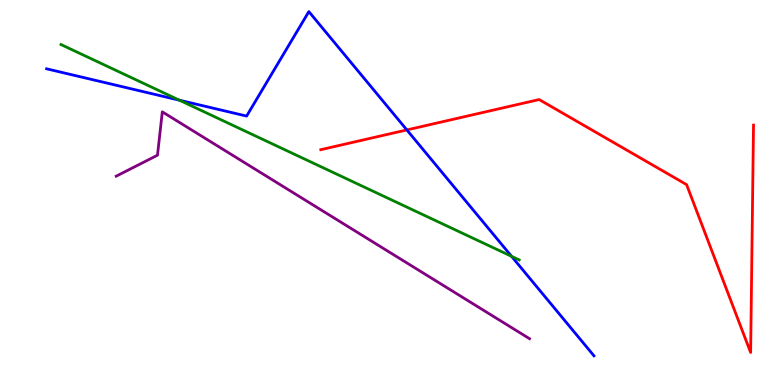[{'lines': ['blue', 'red'], 'intersections': [{'x': 5.25, 'y': 6.63}]}, {'lines': ['green', 'red'], 'intersections': []}, {'lines': ['purple', 'red'], 'intersections': []}, {'lines': ['blue', 'green'], 'intersections': [{'x': 2.31, 'y': 7.4}, {'x': 6.6, 'y': 3.34}]}, {'lines': ['blue', 'purple'], 'intersections': []}, {'lines': ['green', 'purple'], 'intersections': []}]